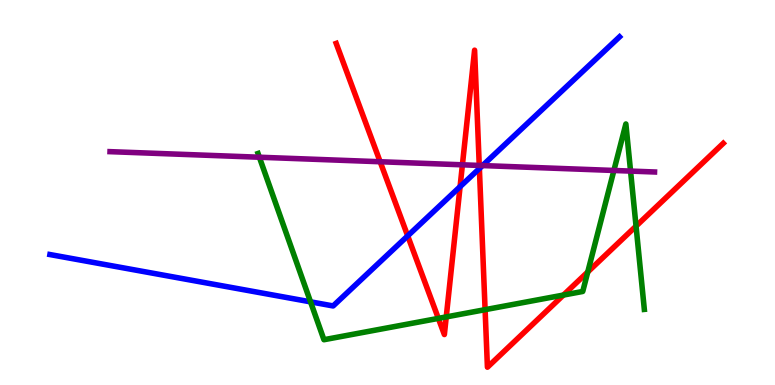[{'lines': ['blue', 'red'], 'intersections': [{'x': 5.26, 'y': 3.87}, {'x': 5.94, 'y': 5.15}, {'x': 6.19, 'y': 5.62}]}, {'lines': ['green', 'red'], 'intersections': [{'x': 5.66, 'y': 1.73}, {'x': 5.76, 'y': 1.77}, {'x': 6.26, 'y': 1.96}, {'x': 7.27, 'y': 2.34}, {'x': 7.58, 'y': 2.94}, {'x': 8.21, 'y': 4.13}]}, {'lines': ['purple', 'red'], 'intersections': [{'x': 4.91, 'y': 5.8}, {'x': 5.97, 'y': 5.72}, {'x': 6.18, 'y': 5.7}]}, {'lines': ['blue', 'green'], 'intersections': [{'x': 4.01, 'y': 2.16}]}, {'lines': ['blue', 'purple'], 'intersections': [{'x': 6.23, 'y': 5.7}]}, {'lines': ['green', 'purple'], 'intersections': [{'x': 3.35, 'y': 5.92}, {'x': 7.92, 'y': 5.57}, {'x': 8.14, 'y': 5.56}]}]